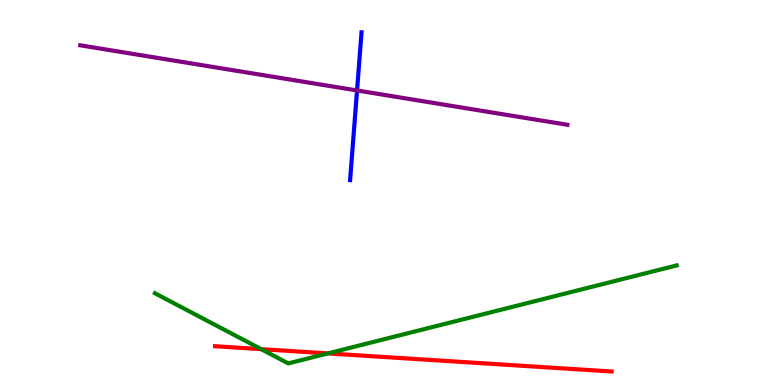[{'lines': ['blue', 'red'], 'intersections': []}, {'lines': ['green', 'red'], 'intersections': [{'x': 3.37, 'y': 0.931}, {'x': 4.23, 'y': 0.82}]}, {'lines': ['purple', 'red'], 'intersections': []}, {'lines': ['blue', 'green'], 'intersections': []}, {'lines': ['blue', 'purple'], 'intersections': [{'x': 4.61, 'y': 7.65}]}, {'lines': ['green', 'purple'], 'intersections': []}]